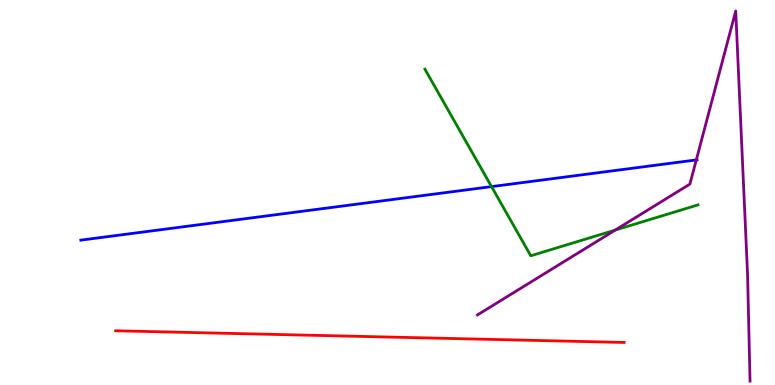[{'lines': ['blue', 'red'], 'intersections': []}, {'lines': ['green', 'red'], 'intersections': []}, {'lines': ['purple', 'red'], 'intersections': []}, {'lines': ['blue', 'green'], 'intersections': [{'x': 6.34, 'y': 5.15}]}, {'lines': ['blue', 'purple'], 'intersections': [{'x': 8.98, 'y': 5.85}]}, {'lines': ['green', 'purple'], 'intersections': [{'x': 7.94, 'y': 4.02}]}]